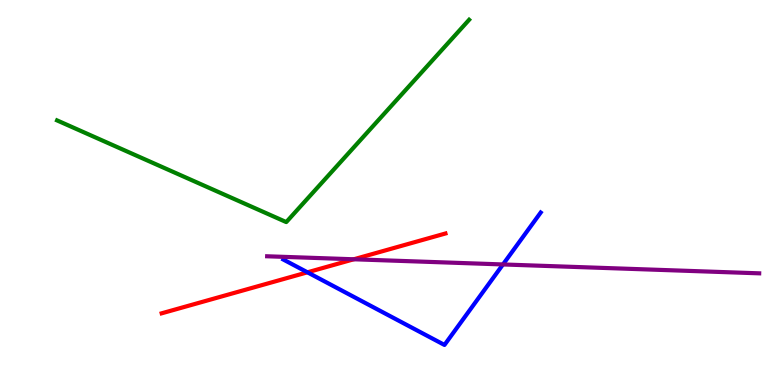[{'lines': ['blue', 'red'], 'intersections': [{'x': 3.97, 'y': 2.93}]}, {'lines': ['green', 'red'], 'intersections': []}, {'lines': ['purple', 'red'], 'intersections': [{'x': 4.56, 'y': 3.27}]}, {'lines': ['blue', 'green'], 'intersections': []}, {'lines': ['blue', 'purple'], 'intersections': [{'x': 6.49, 'y': 3.13}]}, {'lines': ['green', 'purple'], 'intersections': []}]